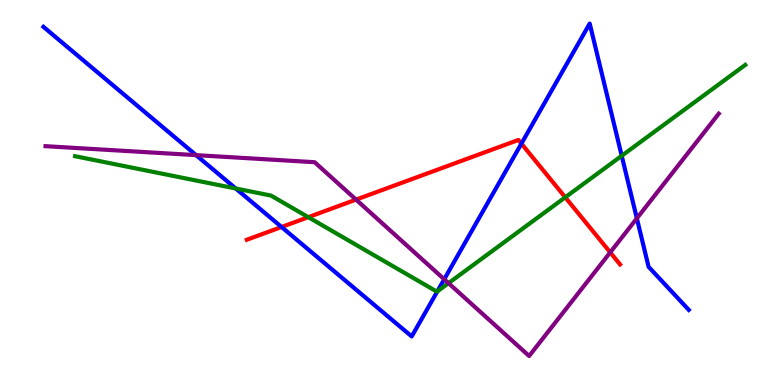[{'lines': ['blue', 'red'], 'intersections': [{'x': 3.63, 'y': 4.1}, {'x': 6.73, 'y': 6.27}]}, {'lines': ['green', 'red'], 'intersections': [{'x': 3.98, 'y': 4.36}, {'x': 7.29, 'y': 4.87}]}, {'lines': ['purple', 'red'], 'intersections': [{'x': 4.59, 'y': 4.82}, {'x': 7.87, 'y': 3.44}]}, {'lines': ['blue', 'green'], 'intersections': [{'x': 3.04, 'y': 5.1}, {'x': 5.64, 'y': 2.43}, {'x': 8.02, 'y': 5.95}]}, {'lines': ['blue', 'purple'], 'intersections': [{'x': 2.53, 'y': 5.97}, {'x': 5.73, 'y': 2.75}, {'x': 8.22, 'y': 4.33}]}, {'lines': ['green', 'purple'], 'intersections': [{'x': 5.79, 'y': 2.65}]}]